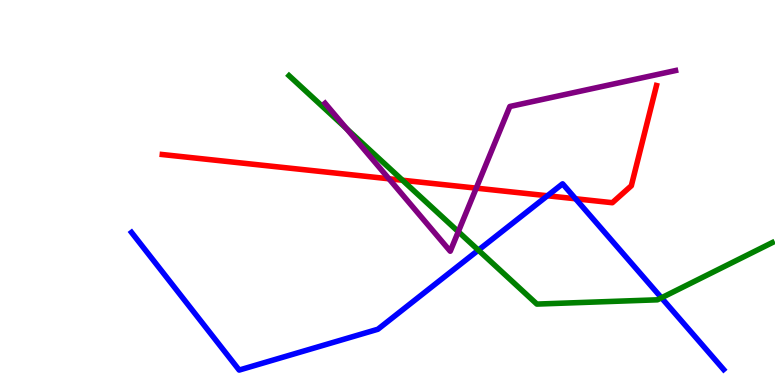[{'lines': ['blue', 'red'], 'intersections': [{'x': 7.06, 'y': 4.92}, {'x': 7.43, 'y': 4.84}]}, {'lines': ['green', 'red'], 'intersections': [{'x': 5.19, 'y': 5.32}]}, {'lines': ['purple', 'red'], 'intersections': [{'x': 5.02, 'y': 5.36}, {'x': 6.14, 'y': 5.11}]}, {'lines': ['blue', 'green'], 'intersections': [{'x': 6.17, 'y': 3.5}, {'x': 8.53, 'y': 2.26}]}, {'lines': ['blue', 'purple'], 'intersections': []}, {'lines': ['green', 'purple'], 'intersections': [{'x': 4.47, 'y': 6.66}, {'x': 5.91, 'y': 3.98}]}]